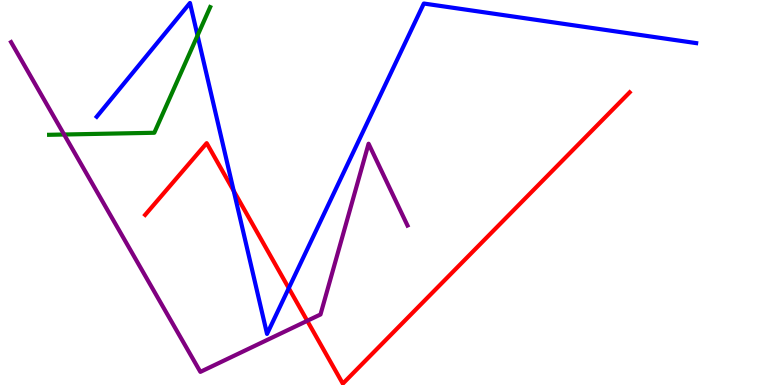[{'lines': ['blue', 'red'], 'intersections': [{'x': 3.02, 'y': 5.04}, {'x': 3.73, 'y': 2.52}]}, {'lines': ['green', 'red'], 'intersections': []}, {'lines': ['purple', 'red'], 'intersections': [{'x': 3.96, 'y': 1.67}]}, {'lines': ['blue', 'green'], 'intersections': [{'x': 2.55, 'y': 9.08}]}, {'lines': ['blue', 'purple'], 'intersections': []}, {'lines': ['green', 'purple'], 'intersections': [{'x': 0.827, 'y': 6.51}]}]